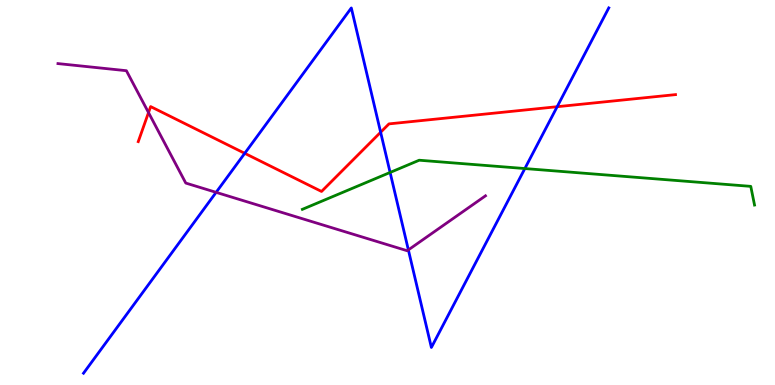[{'lines': ['blue', 'red'], 'intersections': [{'x': 3.16, 'y': 6.02}, {'x': 4.91, 'y': 6.56}, {'x': 7.19, 'y': 7.23}]}, {'lines': ['green', 'red'], 'intersections': []}, {'lines': ['purple', 'red'], 'intersections': [{'x': 1.92, 'y': 7.08}]}, {'lines': ['blue', 'green'], 'intersections': [{'x': 5.03, 'y': 5.52}, {'x': 6.77, 'y': 5.62}]}, {'lines': ['blue', 'purple'], 'intersections': [{'x': 2.79, 'y': 5.0}, {'x': 5.27, 'y': 3.51}]}, {'lines': ['green', 'purple'], 'intersections': []}]